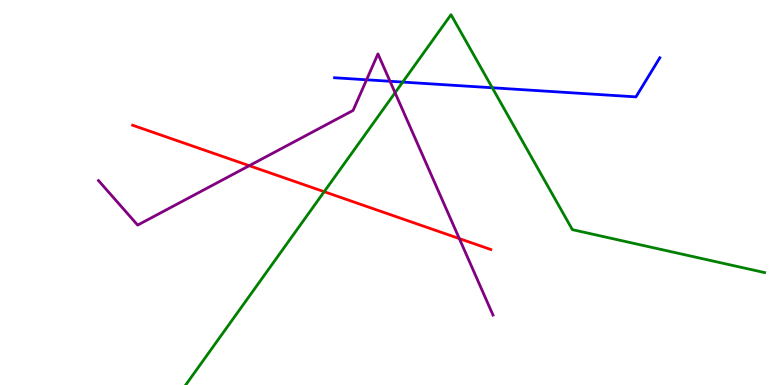[{'lines': ['blue', 'red'], 'intersections': []}, {'lines': ['green', 'red'], 'intersections': [{'x': 4.18, 'y': 5.02}]}, {'lines': ['purple', 'red'], 'intersections': [{'x': 3.22, 'y': 5.7}, {'x': 5.93, 'y': 3.8}]}, {'lines': ['blue', 'green'], 'intersections': [{'x': 5.2, 'y': 7.87}, {'x': 6.35, 'y': 7.72}]}, {'lines': ['blue', 'purple'], 'intersections': [{'x': 4.73, 'y': 7.93}, {'x': 5.03, 'y': 7.89}]}, {'lines': ['green', 'purple'], 'intersections': [{'x': 5.1, 'y': 7.59}]}]